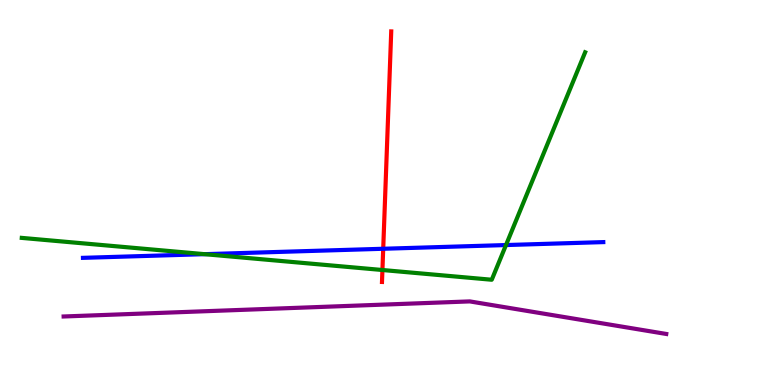[{'lines': ['blue', 'red'], 'intersections': [{'x': 4.94, 'y': 3.54}]}, {'lines': ['green', 'red'], 'intersections': [{'x': 4.93, 'y': 2.99}]}, {'lines': ['purple', 'red'], 'intersections': []}, {'lines': ['blue', 'green'], 'intersections': [{'x': 2.64, 'y': 3.4}, {'x': 6.53, 'y': 3.64}]}, {'lines': ['blue', 'purple'], 'intersections': []}, {'lines': ['green', 'purple'], 'intersections': []}]